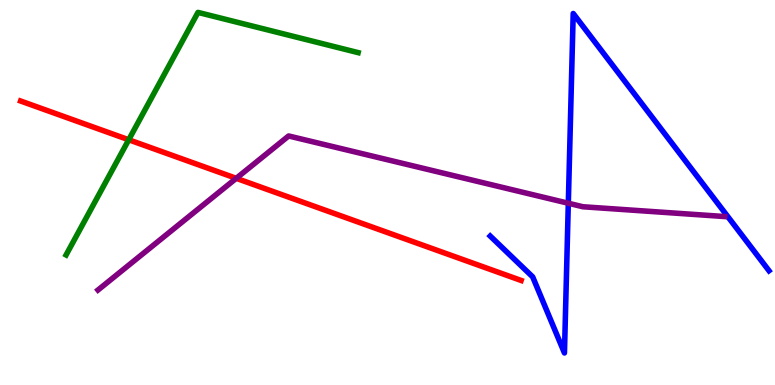[{'lines': ['blue', 'red'], 'intersections': []}, {'lines': ['green', 'red'], 'intersections': [{'x': 1.66, 'y': 6.37}]}, {'lines': ['purple', 'red'], 'intersections': [{'x': 3.05, 'y': 5.37}]}, {'lines': ['blue', 'green'], 'intersections': []}, {'lines': ['blue', 'purple'], 'intersections': [{'x': 7.33, 'y': 4.72}]}, {'lines': ['green', 'purple'], 'intersections': []}]